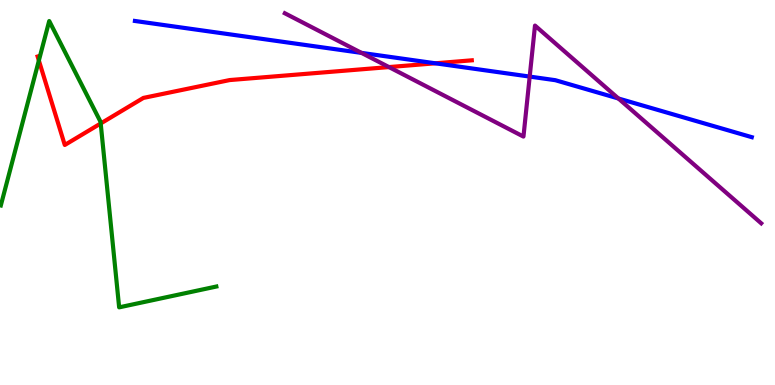[{'lines': ['blue', 'red'], 'intersections': [{'x': 5.62, 'y': 8.36}]}, {'lines': ['green', 'red'], 'intersections': [{'x': 0.501, 'y': 8.43}, {'x': 1.3, 'y': 6.79}]}, {'lines': ['purple', 'red'], 'intersections': [{'x': 5.02, 'y': 8.26}]}, {'lines': ['blue', 'green'], 'intersections': []}, {'lines': ['blue', 'purple'], 'intersections': [{'x': 4.66, 'y': 8.63}, {'x': 6.83, 'y': 8.01}, {'x': 7.98, 'y': 7.44}]}, {'lines': ['green', 'purple'], 'intersections': []}]